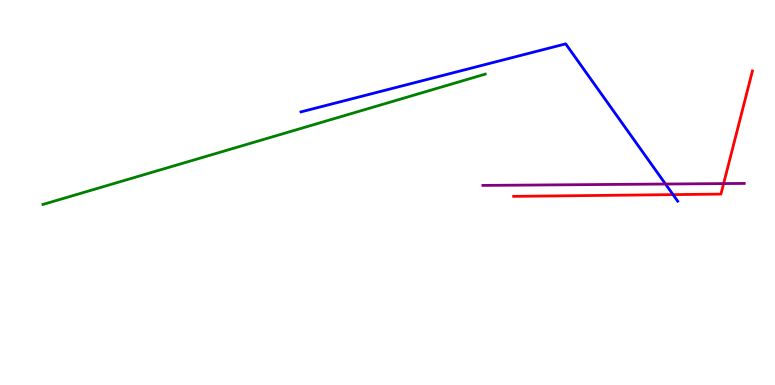[{'lines': ['blue', 'red'], 'intersections': [{'x': 8.68, 'y': 4.94}]}, {'lines': ['green', 'red'], 'intersections': []}, {'lines': ['purple', 'red'], 'intersections': [{'x': 9.34, 'y': 5.23}]}, {'lines': ['blue', 'green'], 'intersections': []}, {'lines': ['blue', 'purple'], 'intersections': [{'x': 8.59, 'y': 5.22}]}, {'lines': ['green', 'purple'], 'intersections': []}]